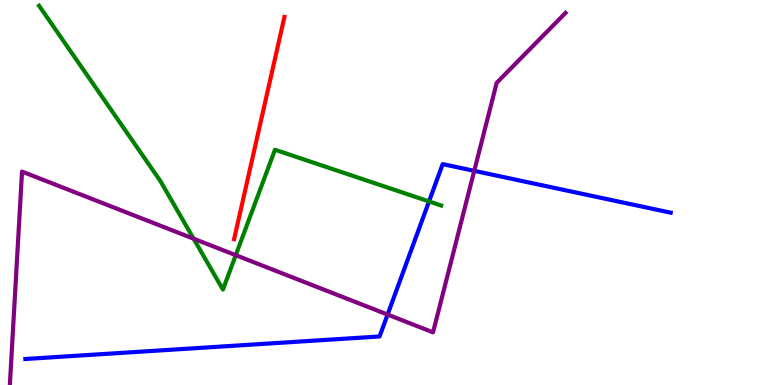[{'lines': ['blue', 'red'], 'intersections': []}, {'lines': ['green', 'red'], 'intersections': []}, {'lines': ['purple', 'red'], 'intersections': []}, {'lines': ['blue', 'green'], 'intersections': [{'x': 5.54, 'y': 4.77}]}, {'lines': ['blue', 'purple'], 'intersections': [{'x': 5.0, 'y': 1.83}, {'x': 6.12, 'y': 5.56}]}, {'lines': ['green', 'purple'], 'intersections': [{'x': 2.5, 'y': 3.8}, {'x': 3.04, 'y': 3.37}]}]